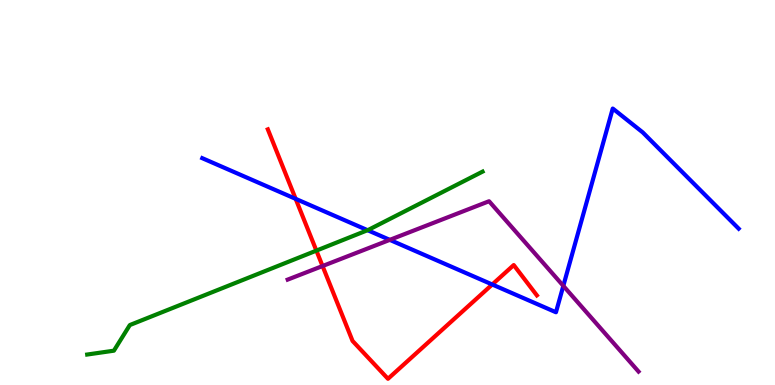[{'lines': ['blue', 'red'], 'intersections': [{'x': 3.81, 'y': 4.83}, {'x': 6.35, 'y': 2.61}]}, {'lines': ['green', 'red'], 'intersections': [{'x': 4.08, 'y': 3.49}]}, {'lines': ['purple', 'red'], 'intersections': [{'x': 4.16, 'y': 3.09}]}, {'lines': ['blue', 'green'], 'intersections': [{'x': 4.74, 'y': 4.02}]}, {'lines': ['blue', 'purple'], 'intersections': [{'x': 5.03, 'y': 3.77}, {'x': 7.27, 'y': 2.58}]}, {'lines': ['green', 'purple'], 'intersections': []}]